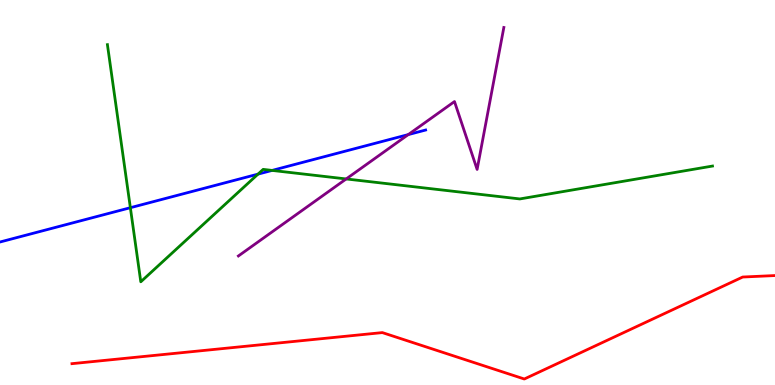[{'lines': ['blue', 'red'], 'intersections': []}, {'lines': ['green', 'red'], 'intersections': []}, {'lines': ['purple', 'red'], 'intersections': []}, {'lines': ['blue', 'green'], 'intersections': [{'x': 1.68, 'y': 4.6}, {'x': 3.33, 'y': 5.48}, {'x': 3.51, 'y': 5.57}]}, {'lines': ['blue', 'purple'], 'intersections': [{'x': 5.27, 'y': 6.5}]}, {'lines': ['green', 'purple'], 'intersections': [{'x': 4.47, 'y': 5.35}]}]